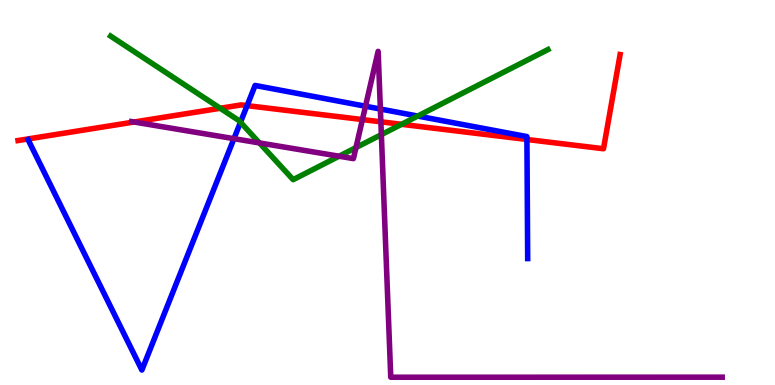[{'lines': ['blue', 'red'], 'intersections': [{'x': 3.19, 'y': 7.26}, {'x': 6.8, 'y': 6.38}]}, {'lines': ['green', 'red'], 'intersections': [{'x': 2.84, 'y': 7.19}, {'x': 5.18, 'y': 6.77}]}, {'lines': ['purple', 'red'], 'intersections': [{'x': 1.73, 'y': 6.83}, {'x': 4.68, 'y': 6.89}, {'x': 4.91, 'y': 6.84}]}, {'lines': ['blue', 'green'], 'intersections': [{'x': 3.1, 'y': 6.82}, {'x': 5.39, 'y': 6.99}]}, {'lines': ['blue', 'purple'], 'intersections': [{'x': 3.02, 'y': 6.4}, {'x': 4.72, 'y': 7.24}, {'x': 4.91, 'y': 7.17}]}, {'lines': ['green', 'purple'], 'intersections': [{'x': 3.35, 'y': 6.29}, {'x': 4.38, 'y': 5.94}, {'x': 4.59, 'y': 6.17}, {'x': 4.92, 'y': 6.5}]}]